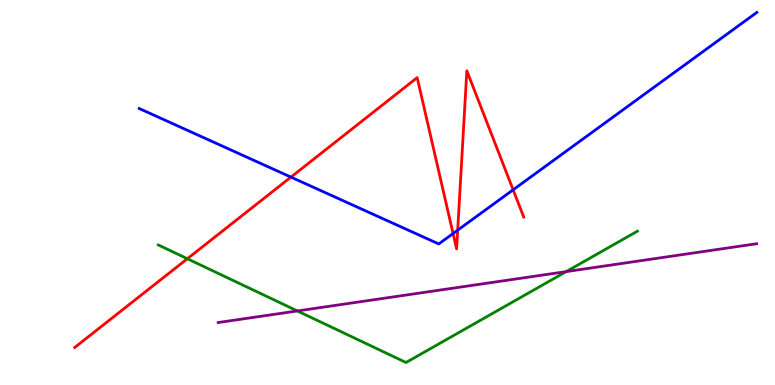[{'lines': ['blue', 'red'], 'intersections': [{'x': 3.75, 'y': 5.4}, {'x': 5.85, 'y': 3.93}, {'x': 5.91, 'y': 4.02}, {'x': 6.62, 'y': 5.07}]}, {'lines': ['green', 'red'], 'intersections': [{'x': 2.42, 'y': 3.28}]}, {'lines': ['purple', 'red'], 'intersections': []}, {'lines': ['blue', 'green'], 'intersections': []}, {'lines': ['blue', 'purple'], 'intersections': []}, {'lines': ['green', 'purple'], 'intersections': [{'x': 3.84, 'y': 1.92}, {'x': 7.31, 'y': 2.95}]}]